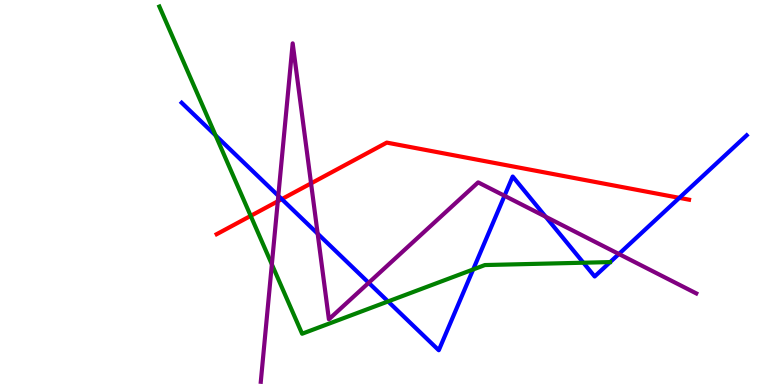[{'lines': ['blue', 'red'], 'intersections': [{'x': 3.64, 'y': 4.83}, {'x': 8.77, 'y': 4.86}]}, {'lines': ['green', 'red'], 'intersections': [{'x': 3.23, 'y': 4.39}]}, {'lines': ['purple', 'red'], 'intersections': [{'x': 3.58, 'y': 4.77}, {'x': 4.01, 'y': 5.24}]}, {'lines': ['blue', 'green'], 'intersections': [{'x': 2.78, 'y': 6.48}, {'x': 5.01, 'y': 2.17}, {'x': 6.11, 'y': 3.0}, {'x': 7.53, 'y': 3.18}]}, {'lines': ['blue', 'purple'], 'intersections': [{'x': 3.59, 'y': 4.91}, {'x': 4.1, 'y': 3.93}, {'x': 4.76, 'y': 2.66}, {'x': 6.51, 'y': 4.91}, {'x': 7.04, 'y': 4.37}, {'x': 7.99, 'y': 3.4}]}, {'lines': ['green', 'purple'], 'intersections': [{'x': 3.51, 'y': 3.13}]}]